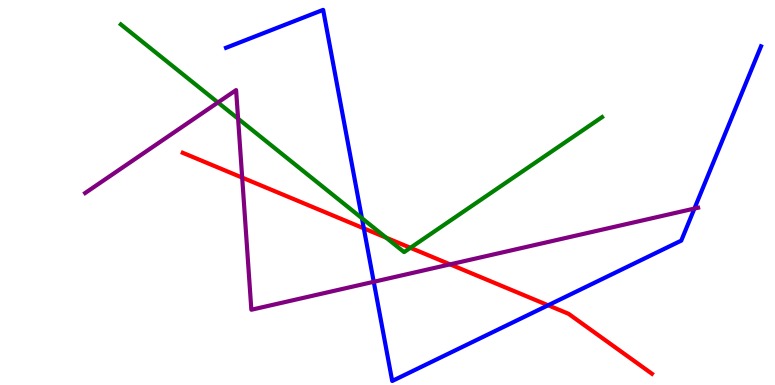[{'lines': ['blue', 'red'], 'intersections': [{'x': 4.69, 'y': 4.07}, {'x': 7.07, 'y': 2.07}]}, {'lines': ['green', 'red'], 'intersections': [{'x': 4.98, 'y': 3.83}, {'x': 5.3, 'y': 3.56}]}, {'lines': ['purple', 'red'], 'intersections': [{'x': 3.12, 'y': 5.39}, {'x': 5.81, 'y': 3.13}]}, {'lines': ['blue', 'green'], 'intersections': [{'x': 4.67, 'y': 4.33}]}, {'lines': ['blue', 'purple'], 'intersections': [{'x': 4.82, 'y': 2.68}, {'x': 8.96, 'y': 4.58}]}, {'lines': ['green', 'purple'], 'intersections': [{'x': 2.81, 'y': 7.34}, {'x': 3.07, 'y': 6.92}]}]